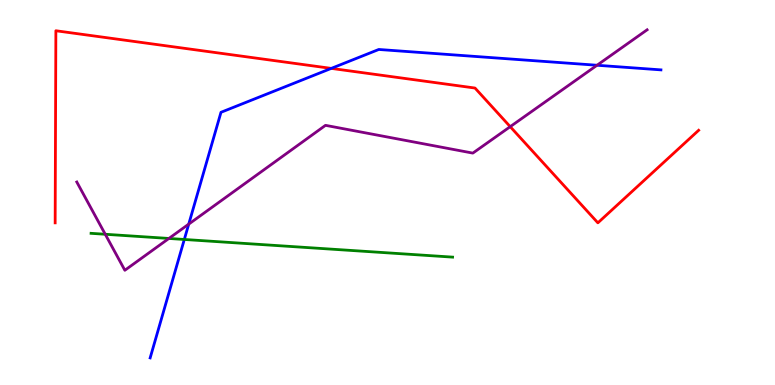[{'lines': ['blue', 'red'], 'intersections': [{'x': 4.27, 'y': 8.22}]}, {'lines': ['green', 'red'], 'intersections': []}, {'lines': ['purple', 'red'], 'intersections': [{'x': 6.58, 'y': 6.71}]}, {'lines': ['blue', 'green'], 'intersections': [{'x': 2.38, 'y': 3.78}]}, {'lines': ['blue', 'purple'], 'intersections': [{'x': 2.44, 'y': 4.18}, {'x': 7.7, 'y': 8.31}]}, {'lines': ['green', 'purple'], 'intersections': [{'x': 1.36, 'y': 3.92}, {'x': 2.18, 'y': 3.81}]}]